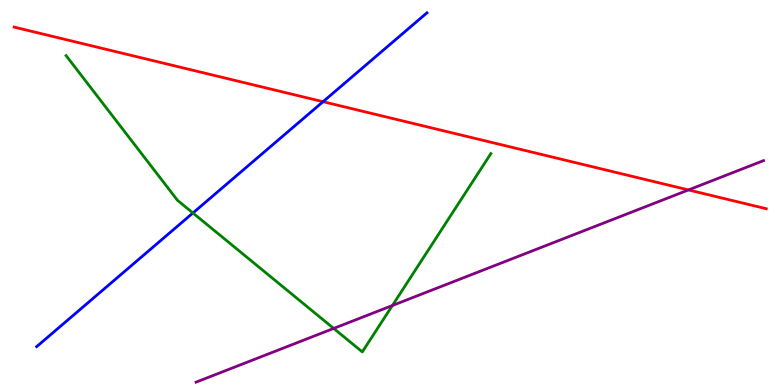[{'lines': ['blue', 'red'], 'intersections': [{'x': 4.17, 'y': 7.36}]}, {'lines': ['green', 'red'], 'intersections': []}, {'lines': ['purple', 'red'], 'intersections': [{'x': 8.88, 'y': 5.07}]}, {'lines': ['blue', 'green'], 'intersections': [{'x': 2.49, 'y': 4.47}]}, {'lines': ['blue', 'purple'], 'intersections': []}, {'lines': ['green', 'purple'], 'intersections': [{'x': 4.31, 'y': 1.47}, {'x': 5.06, 'y': 2.06}]}]